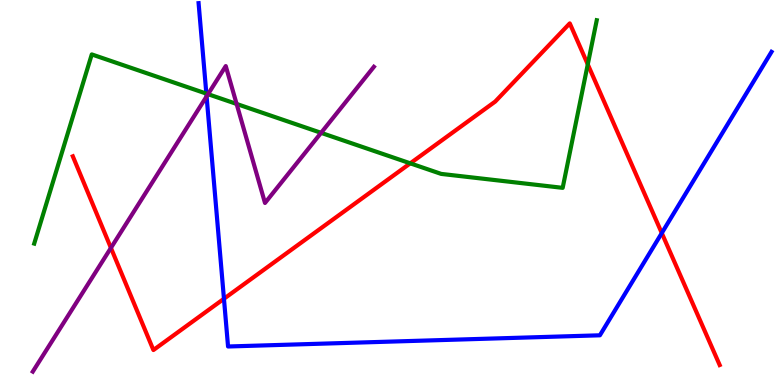[{'lines': ['blue', 'red'], 'intersections': [{'x': 2.89, 'y': 2.24}, {'x': 8.54, 'y': 3.95}]}, {'lines': ['green', 'red'], 'intersections': [{'x': 5.29, 'y': 5.76}, {'x': 7.58, 'y': 8.33}]}, {'lines': ['purple', 'red'], 'intersections': [{'x': 1.43, 'y': 3.56}]}, {'lines': ['blue', 'green'], 'intersections': [{'x': 2.66, 'y': 7.57}]}, {'lines': ['blue', 'purple'], 'intersections': [{'x': 2.67, 'y': 7.5}]}, {'lines': ['green', 'purple'], 'intersections': [{'x': 2.68, 'y': 7.55}, {'x': 3.05, 'y': 7.3}, {'x': 4.14, 'y': 6.55}]}]